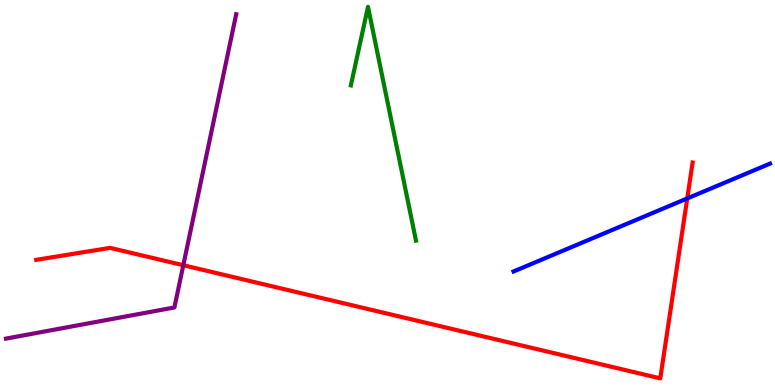[{'lines': ['blue', 'red'], 'intersections': [{'x': 8.87, 'y': 4.85}]}, {'lines': ['green', 'red'], 'intersections': []}, {'lines': ['purple', 'red'], 'intersections': [{'x': 2.37, 'y': 3.11}]}, {'lines': ['blue', 'green'], 'intersections': []}, {'lines': ['blue', 'purple'], 'intersections': []}, {'lines': ['green', 'purple'], 'intersections': []}]